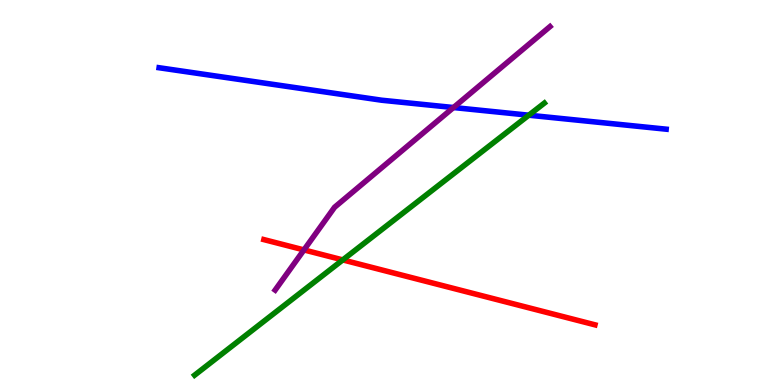[{'lines': ['blue', 'red'], 'intersections': []}, {'lines': ['green', 'red'], 'intersections': [{'x': 4.42, 'y': 3.25}]}, {'lines': ['purple', 'red'], 'intersections': [{'x': 3.92, 'y': 3.51}]}, {'lines': ['blue', 'green'], 'intersections': [{'x': 6.82, 'y': 7.01}]}, {'lines': ['blue', 'purple'], 'intersections': [{'x': 5.85, 'y': 7.21}]}, {'lines': ['green', 'purple'], 'intersections': []}]